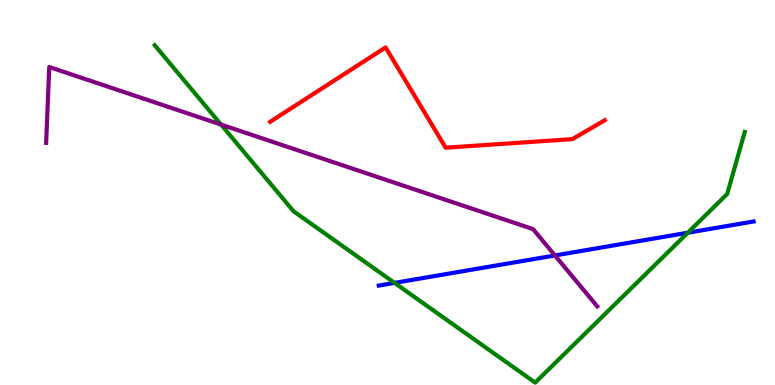[{'lines': ['blue', 'red'], 'intersections': []}, {'lines': ['green', 'red'], 'intersections': []}, {'lines': ['purple', 'red'], 'intersections': []}, {'lines': ['blue', 'green'], 'intersections': [{'x': 5.09, 'y': 2.65}, {'x': 8.87, 'y': 3.96}]}, {'lines': ['blue', 'purple'], 'intersections': [{'x': 7.16, 'y': 3.36}]}, {'lines': ['green', 'purple'], 'intersections': [{'x': 2.85, 'y': 6.76}]}]